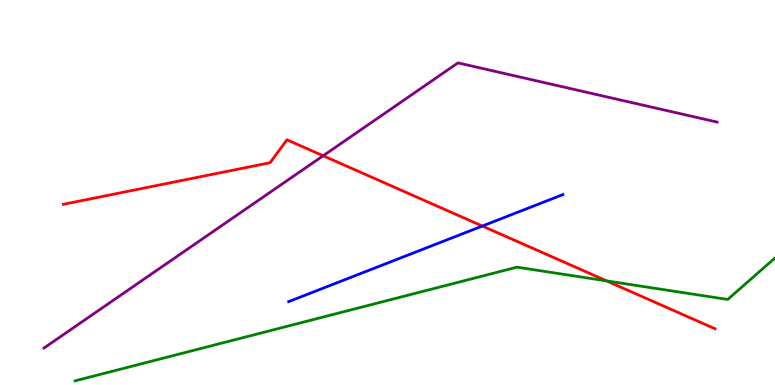[{'lines': ['blue', 'red'], 'intersections': [{'x': 6.22, 'y': 4.13}]}, {'lines': ['green', 'red'], 'intersections': [{'x': 7.83, 'y': 2.7}]}, {'lines': ['purple', 'red'], 'intersections': [{'x': 4.17, 'y': 5.95}]}, {'lines': ['blue', 'green'], 'intersections': []}, {'lines': ['blue', 'purple'], 'intersections': []}, {'lines': ['green', 'purple'], 'intersections': []}]